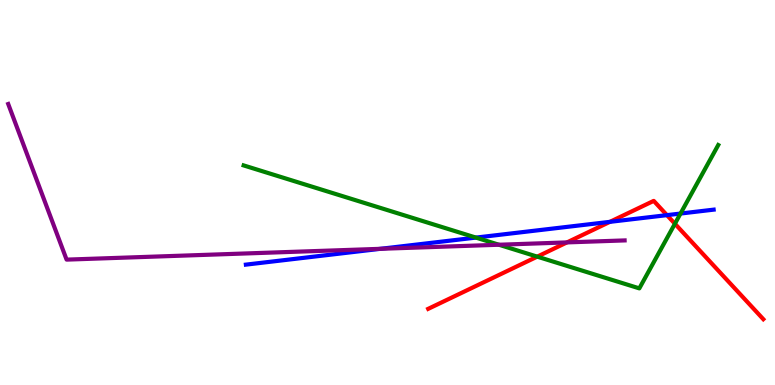[{'lines': ['blue', 'red'], 'intersections': [{'x': 7.87, 'y': 4.24}, {'x': 8.61, 'y': 4.41}]}, {'lines': ['green', 'red'], 'intersections': [{'x': 6.93, 'y': 3.33}, {'x': 8.71, 'y': 4.19}]}, {'lines': ['purple', 'red'], 'intersections': [{'x': 7.32, 'y': 3.7}]}, {'lines': ['blue', 'green'], 'intersections': [{'x': 6.14, 'y': 3.83}, {'x': 8.78, 'y': 4.45}]}, {'lines': ['blue', 'purple'], 'intersections': [{'x': 4.91, 'y': 3.54}]}, {'lines': ['green', 'purple'], 'intersections': [{'x': 6.44, 'y': 3.64}]}]